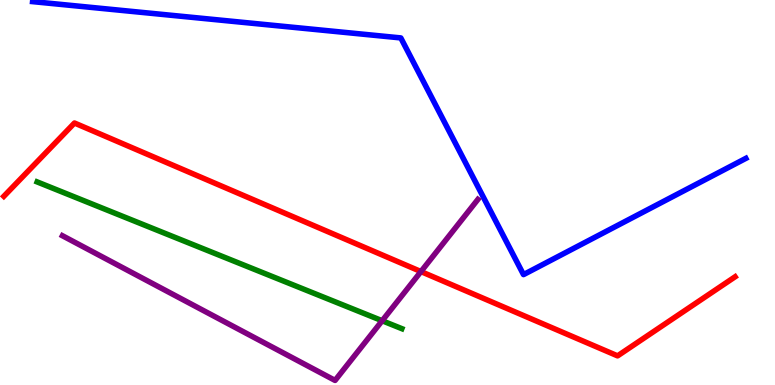[{'lines': ['blue', 'red'], 'intersections': []}, {'lines': ['green', 'red'], 'intersections': []}, {'lines': ['purple', 'red'], 'intersections': [{'x': 5.43, 'y': 2.95}]}, {'lines': ['blue', 'green'], 'intersections': []}, {'lines': ['blue', 'purple'], 'intersections': []}, {'lines': ['green', 'purple'], 'intersections': [{'x': 4.93, 'y': 1.67}]}]